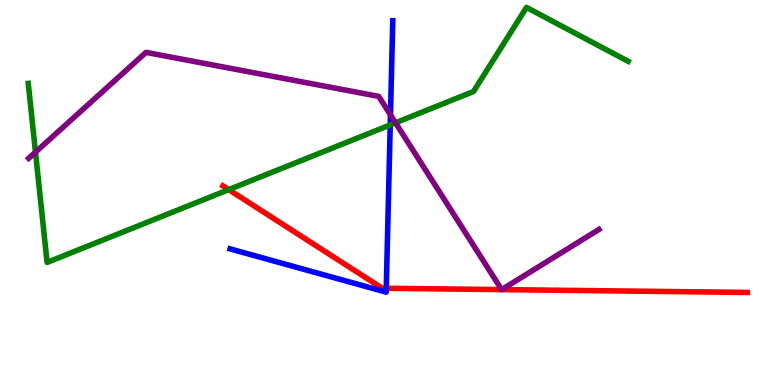[{'lines': ['blue', 'red'], 'intersections': [{'x': 4.98, 'y': 2.51}]}, {'lines': ['green', 'red'], 'intersections': [{'x': 2.95, 'y': 5.07}]}, {'lines': ['purple', 'red'], 'intersections': [{'x': 6.47, 'y': 2.48}, {'x': 6.47, 'y': 2.48}]}, {'lines': ['blue', 'green'], 'intersections': [{'x': 5.04, 'y': 6.76}]}, {'lines': ['blue', 'purple'], 'intersections': [{'x': 5.04, 'y': 7.02}]}, {'lines': ['green', 'purple'], 'intersections': [{'x': 0.458, 'y': 6.05}, {'x': 5.1, 'y': 6.81}]}]